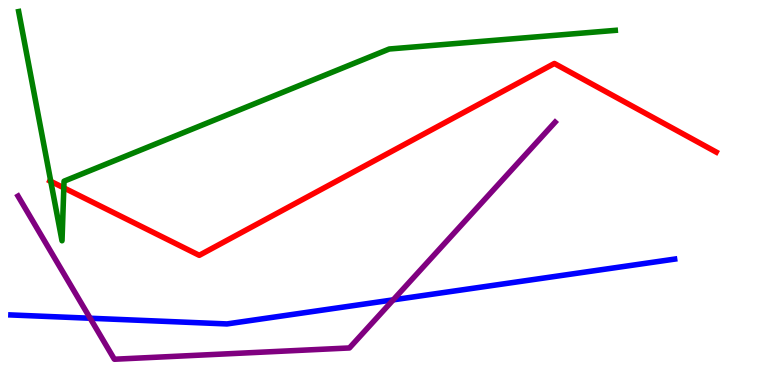[{'lines': ['blue', 'red'], 'intersections': []}, {'lines': ['green', 'red'], 'intersections': [{'x': 0.655, 'y': 5.29}, {'x': 0.823, 'y': 5.12}]}, {'lines': ['purple', 'red'], 'intersections': []}, {'lines': ['blue', 'green'], 'intersections': []}, {'lines': ['blue', 'purple'], 'intersections': [{'x': 1.16, 'y': 1.73}, {'x': 5.07, 'y': 2.21}]}, {'lines': ['green', 'purple'], 'intersections': []}]